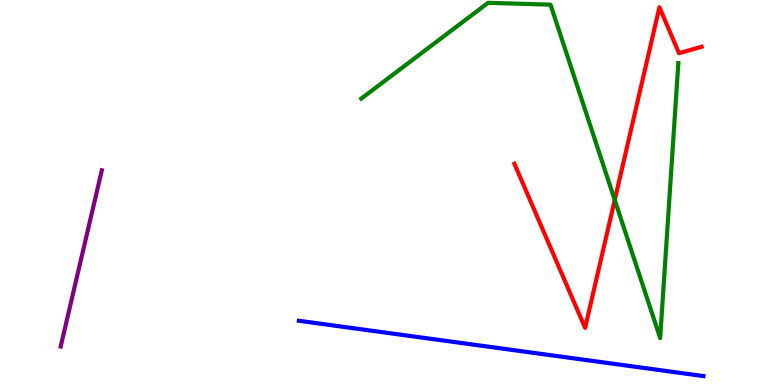[{'lines': ['blue', 'red'], 'intersections': []}, {'lines': ['green', 'red'], 'intersections': [{'x': 7.93, 'y': 4.81}]}, {'lines': ['purple', 'red'], 'intersections': []}, {'lines': ['blue', 'green'], 'intersections': []}, {'lines': ['blue', 'purple'], 'intersections': []}, {'lines': ['green', 'purple'], 'intersections': []}]